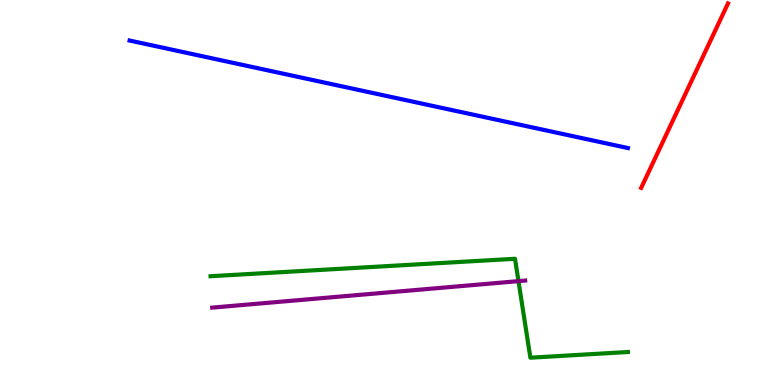[{'lines': ['blue', 'red'], 'intersections': []}, {'lines': ['green', 'red'], 'intersections': []}, {'lines': ['purple', 'red'], 'intersections': []}, {'lines': ['blue', 'green'], 'intersections': []}, {'lines': ['blue', 'purple'], 'intersections': []}, {'lines': ['green', 'purple'], 'intersections': [{'x': 6.69, 'y': 2.7}]}]